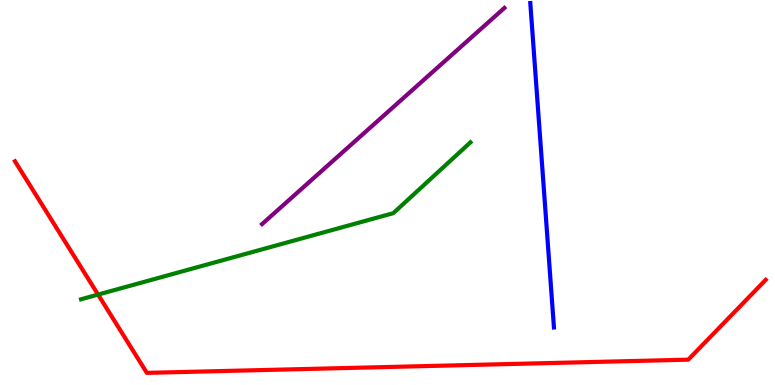[{'lines': ['blue', 'red'], 'intersections': []}, {'lines': ['green', 'red'], 'intersections': [{'x': 1.27, 'y': 2.35}]}, {'lines': ['purple', 'red'], 'intersections': []}, {'lines': ['blue', 'green'], 'intersections': []}, {'lines': ['blue', 'purple'], 'intersections': []}, {'lines': ['green', 'purple'], 'intersections': []}]